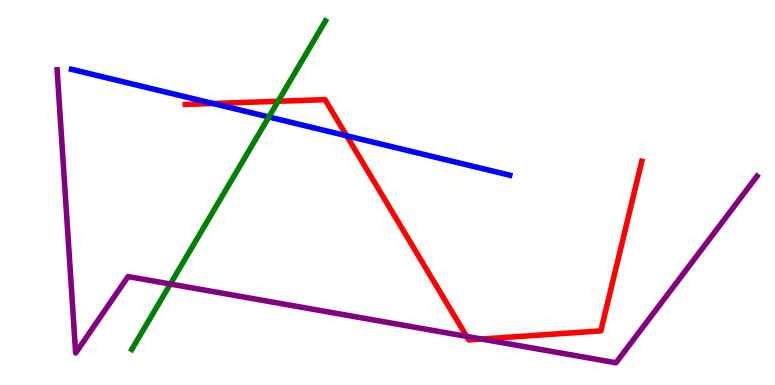[{'lines': ['blue', 'red'], 'intersections': [{'x': 2.75, 'y': 7.31}, {'x': 4.47, 'y': 6.47}]}, {'lines': ['green', 'red'], 'intersections': [{'x': 3.59, 'y': 7.37}]}, {'lines': ['purple', 'red'], 'intersections': [{'x': 6.02, 'y': 1.26}, {'x': 6.21, 'y': 1.19}]}, {'lines': ['blue', 'green'], 'intersections': [{'x': 3.47, 'y': 6.96}]}, {'lines': ['blue', 'purple'], 'intersections': []}, {'lines': ['green', 'purple'], 'intersections': [{'x': 2.2, 'y': 2.62}]}]